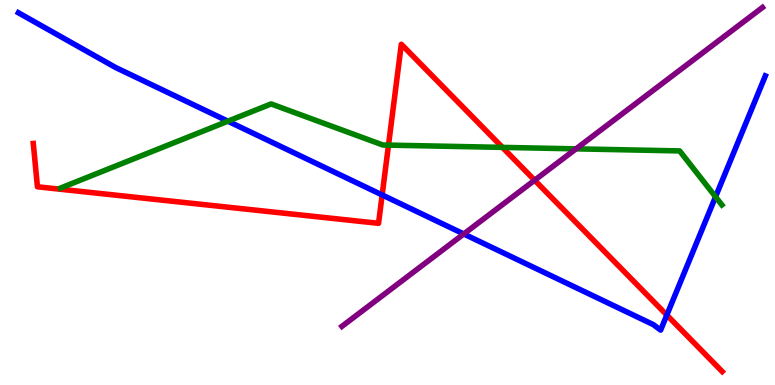[{'lines': ['blue', 'red'], 'intersections': [{'x': 4.93, 'y': 4.94}, {'x': 8.6, 'y': 1.82}]}, {'lines': ['green', 'red'], 'intersections': [{'x': 5.01, 'y': 6.23}, {'x': 6.48, 'y': 6.17}]}, {'lines': ['purple', 'red'], 'intersections': [{'x': 6.9, 'y': 5.32}]}, {'lines': ['blue', 'green'], 'intersections': [{'x': 2.94, 'y': 6.85}, {'x': 9.23, 'y': 4.89}]}, {'lines': ['blue', 'purple'], 'intersections': [{'x': 5.98, 'y': 3.92}]}, {'lines': ['green', 'purple'], 'intersections': [{'x': 7.43, 'y': 6.13}]}]